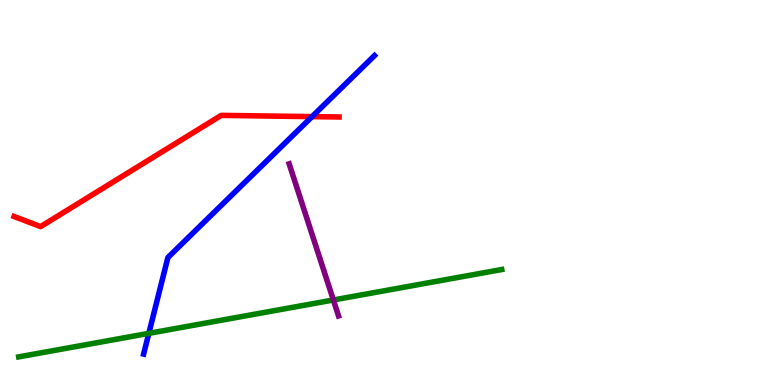[{'lines': ['blue', 'red'], 'intersections': [{'x': 4.03, 'y': 6.97}]}, {'lines': ['green', 'red'], 'intersections': []}, {'lines': ['purple', 'red'], 'intersections': []}, {'lines': ['blue', 'green'], 'intersections': [{'x': 1.92, 'y': 1.34}]}, {'lines': ['blue', 'purple'], 'intersections': []}, {'lines': ['green', 'purple'], 'intersections': [{'x': 4.3, 'y': 2.21}]}]